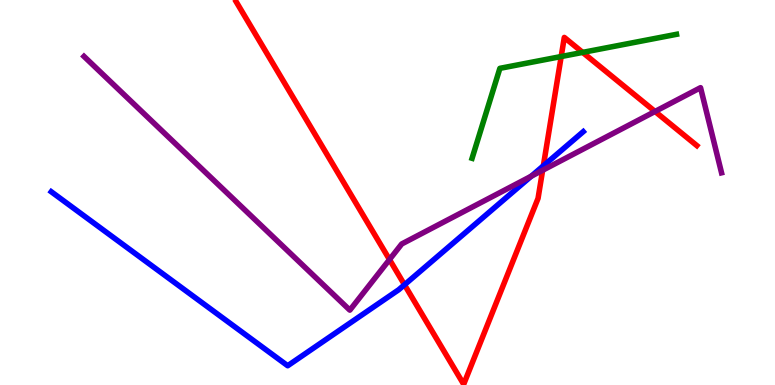[{'lines': ['blue', 'red'], 'intersections': [{'x': 5.22, 'y': 2.6}, {'x': 7.01, 'y': 5.69}]}, {'lines': ['green', 'red'], 'intersections': [{'x': 7.24, 'y': 8.53}, {'x': 7.52, 'y': 8.64}]}, {'lines': ['purple', 'red'], 'intersections': [{'x': 5.03, 'y': 3.26}, {'x': 7.0, 'y': 5.58}, {'x': 8.45, 'y': 7.1}]}, {'lines': ['blue', 'green'], 'intersections': []}, {'lines': ['blue', 'purple'], 'intersections': [{'x': 6.85, 'y': 5.42}]}, {'lines': ['green', 'purple'], 'intersections': []}]